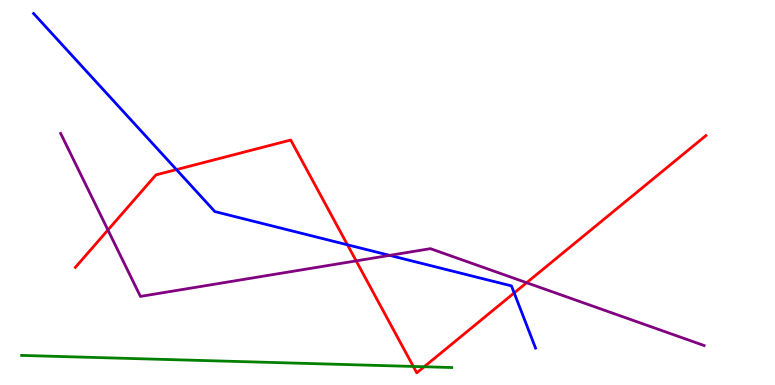[{'lines': ['blue', 'red'], 'intersections': [{'x': 2.28, 'y': 5.59}, {'x': 4.48, 'y': 3.64}, {'x': 6.63, 'y': 2.39}]}, {'lines': ['green', 'red'], 'intersections': [{'x': 5.33, 'y': 0.482}, {'x': 5.47, 'y': 0.474}]}, {'lines': ['purple', 'red'], 'intersections': [{'x': 1.39, 'y': 4.03}, {'x': 4.6, 'y': 3.22}, {'x': 6.8, 'y': 2.66}]}, {'lines': ['blue', 'green'], 'intersections': []}, {'lines': ['blue', 'purple'], 'intersections': [{'x': 5.03, 'y': 3.37}]}, {'lines': ['green', 'purple'], 'intersections': []}]